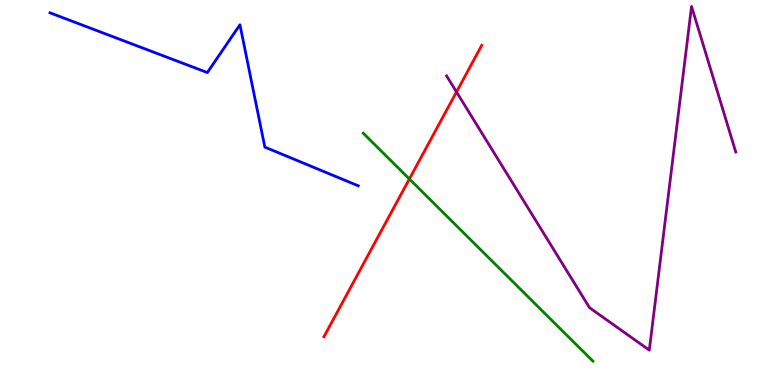[{'lines': ['blue', 'red'], 'intersections': []}, {'lines': ['green', 'red'], 'intersections': [{'x': 5.28, 'y': 5.35}]}, {'lines': ['purple', 'red'], 'intersections': [{'x': 5.89, 'y': 7.61}]}, {'lines': ['blue', 'green'], 'intersections': []}, {'lines': ['blue', 'purple'], 'intersections': []}, {'lines': ['green', 'purple'], 'intersections': []}]